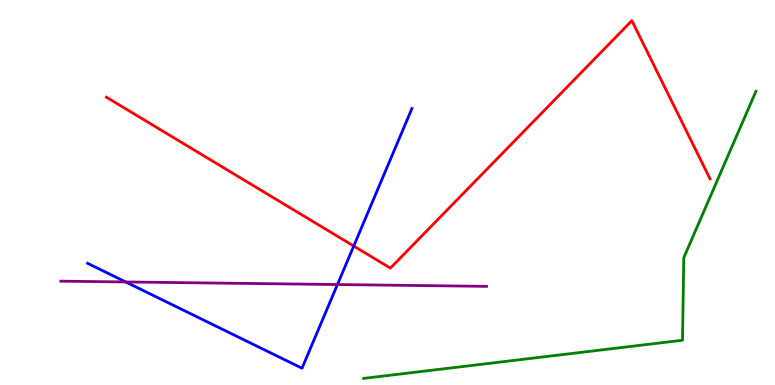[{'lines': ['blue', 'red'], 'intersections': [{'x': 4.56, 'y': 3.61}]}, {'lines': ['green', 'red'], 'intersections': []}, {'lines': ['purple', 'red'], 'intersections': []}, {'lines': ['blue', 'green'], 'intersections': []}, {'lines': ['blue', 'purple'], 'intersections': [{'x': 1.62, 'y': 2.68}, {'x': 4.35, 'y': 2.61}]}, {'lines': ['green', 'purple'], 'intersections': []}]